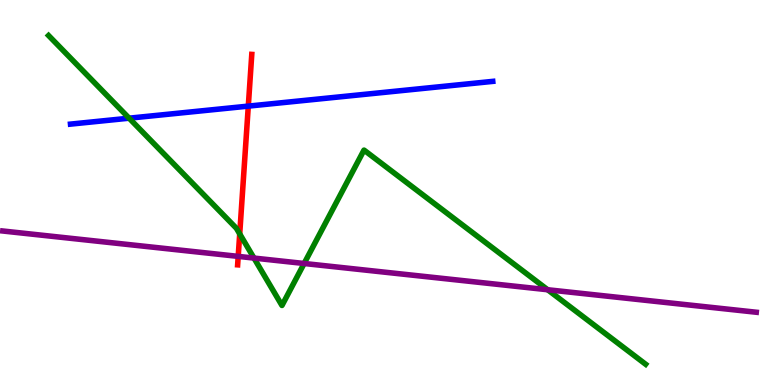[{'lines': ['blue', 'red'], 'intersections': [{'x': 3.2, 'y': 7.24}]}, {'lines': ['green', 'red'], 'intersections': [{'x': 3.09, 'y': 3.92}]}, {'lines': ['purple', 'red'], 'intersections': [{'x': 3.07, 'y': 3.34}]}, {'lines': ['blue', 'green'], 'intersections': [{'x': 1.67, 'y': 6.93}]}, {'lines': ['blue', 'purple'], 'intersections': []}, {'lines': ['green', 'purple'], 'intersections': [{'x': 3.28, 'y': 3.3}, {'x': 3.92, 'y': 3.16}, {'x': 7.07, 'y': 2.47}]}]